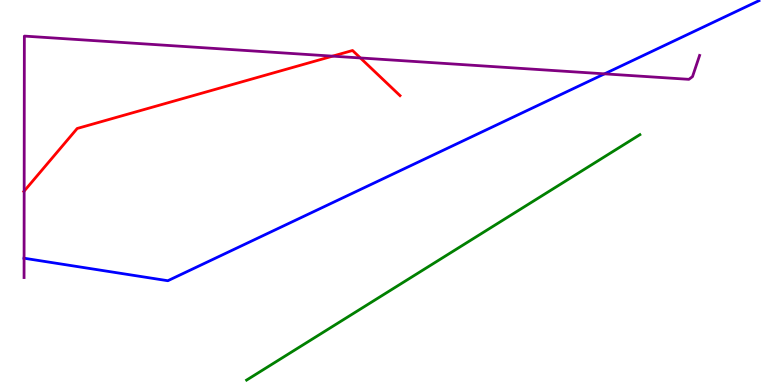[{'lines': ['blue', 'red'], 'intersections': []}, {'lines': ['green', 'red'], 'intersections': []}, {'lines': ['purple', 'red'], 'intersections': [{'x': 0.312, 'y': 5.04}, {'x': 4.29, 'y': 8.54}, {'x': 4.65, 'y': 8.49}]}, {'lines': ['blue', 'green'], 'intersections': []}, {'lines': ['blue', 'purple'], 'intersections': [{'x': 0.311, 'y': 3.29}, {'x': 7.8, 'y': 8.08}]}, {'lines': ['green', 'purple'], 'intersections': []}]